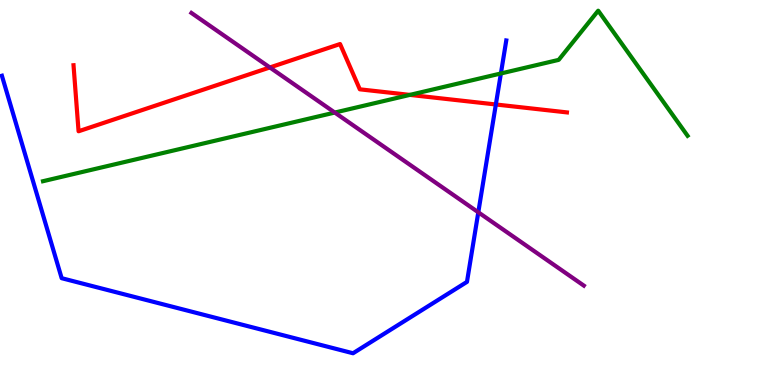[{'lines': ['blue', 'red'], 'intersections': [{'x': 6.4, 'y': 7.29}]}, {'lines': ['green', 'red'], 'intersections': [{'x': 5.29, 'y': 7.54}]}, {'lines': ['purple', 'red'], 'intersections': [{'x': 3.48, 'y': 8.25}]}, {'lines': ['blue', 'green'], 'intersections': [{'x': 6.46, 'y': 8.09}]}, {'lines': ['blue', 'purple'], 'intersections': [{'x': 6.17, 'y': 4.49}]}, {'lines': ['green', 'purple'], 'intersections': [{'x': 4.32, 'y': 7.08}]}]